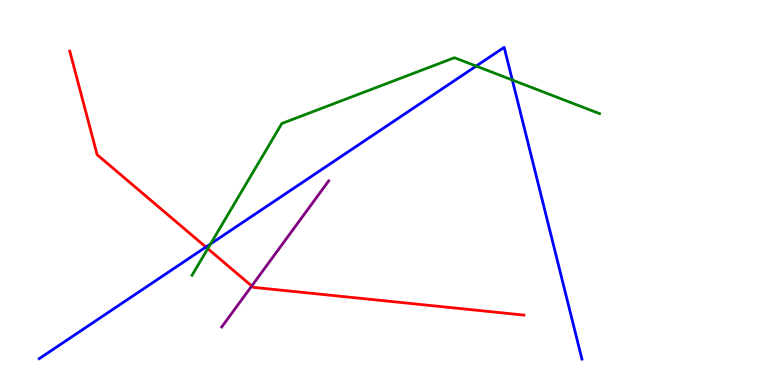[{'lines': ['blue', 'red'], 'intersections': [{'x': 2.66, 'y': 3.58}]}, {'lines': ['green', 'red'], 'intersections': [{'x': 2.68, 'y': 3.54}]}, {'lines': ['purple', 'red'], 'intersections': [{'x': 3.25, 'y': 2.57}]}, {'lines': ['blue', 'green'], 'intersections': [{'x': 2.72, 'y': 3.66}, {'x': 6.14, 'y': 8.28}, {'x': 6.61, 'y': 7.92}]}, {'lines': ['blue', 'purple'], 'intersections': []}, {'lines': ['green', 'purple'], 'intersections': []}]